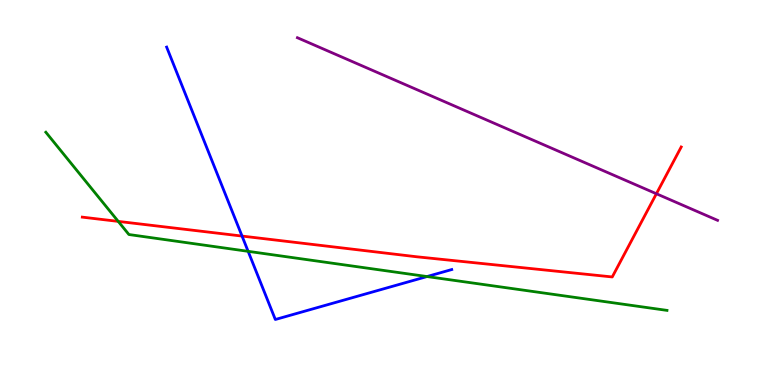[{'lines': ['blue', 'red'], 'intersections': [{'x': 3.12, 'y': 3.87}]}, {'lines': ['green', 'red'], 'intersections': [{'x': 1.53, 'y': 4.25}]}, {'lines': ['purple', 'red'], 'intersections': [{'x': 8.47, 'y': 4.97}]}, {'lines': ['blue', 'green'], 'intersections': [{'x': 3.2, 'y': 3.47}, {'x': 5.51, 'y': 2.82}]}, {'lines': ['blue', 'purple'], 'intersections': []}, {'lines': ['green', 'purple'], 'intersections': []}]